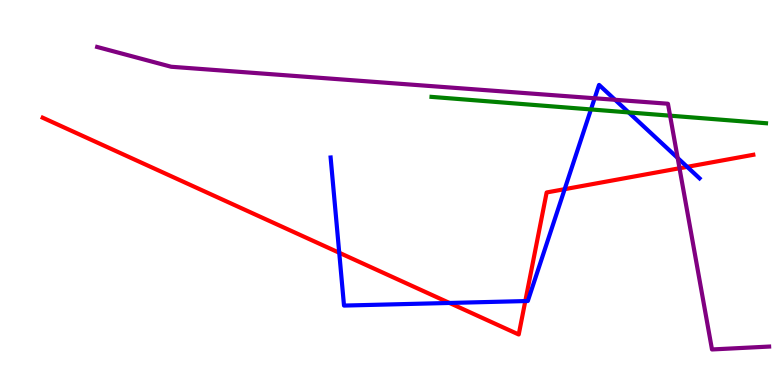[{'lines': ['blue', 'red'], 'intersections': [{'x': 4.38, 'y': 3.44}, {'x': 5.8, 'y': 2.13}, {'x': 6.78, 'y': 2.18}, {'x': 7.29, 'y': 5.09}, {'x': 8.87, 'y': 5.67}]}, {'lines': ['green', 'red'], 'intersections': []}, {'lines': ['purple', 'red'], 'intersections': [{'x': 8.77, 'y': 5.63}]}, {'lines': ['blue', 'green'], 'intersections': [{'x': 7.63, 'y': 7.16}, {'x': 8.11, 'y': 7.08}]}, {'lines': ['blue', 'purple'], 'intersections': [{'x': 7.67, 'y': 7.45}, {'x': 7.94, 'y': 7.41}, {'x': 8.74, 'y': 5.9}]}, {'lines': ['green', 'purple'], 'intersections': [{'x': 8.65, 'y': 7.0}]}]